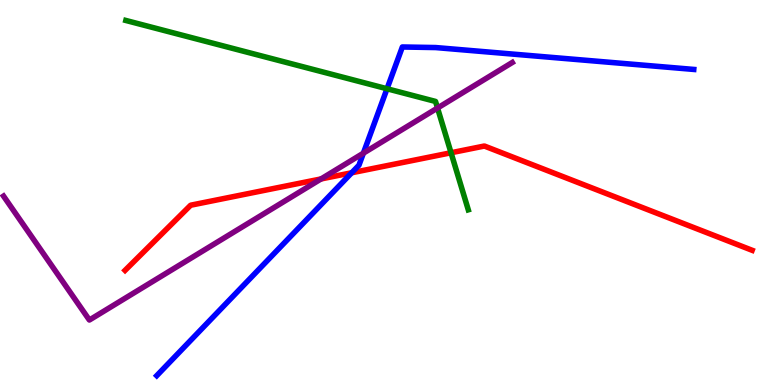[{'lines': ['blue', 'red'], 'intersections': [{'x': 4.54, 'y': 5.51}]}, {'lines': ['green', 'red'], 'intersections': [{'x': 5.82, 'y': 6.03}]}, {'lines': ['purple', 'red'], 'intersections': [{'x': 4.14, 'y': 5.35}]}, {'lines': ['blue', 'green'], 'intersections': [{'x': 4.99, 'y': 7.69}]}, {'lines': ['blue', 'purple'], 'intersections': [{'x': 4.69, 'y': 6.02}]}, {'lines': ['green', 'purple'], 'intersections': [{'x': 5.65, 'y': 7.19}]}]